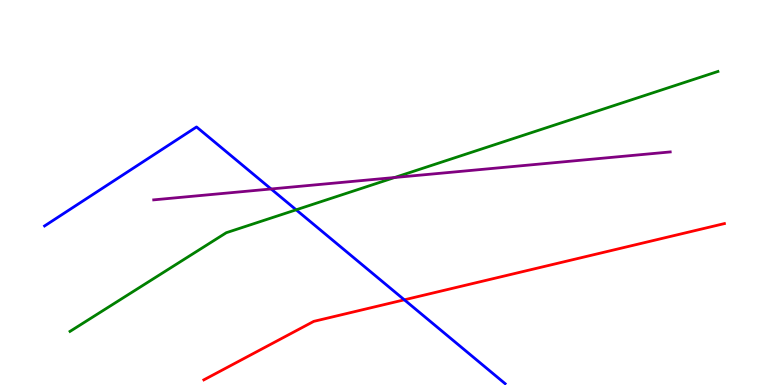[{'lines': ['blue', 'red'], 'intersections': [{'x': 5.22, 'y': 2.21}]}, {'lines': ['green', 'red'], 'intersections': []}, {'lines': ['purple', 'red'], 'intersections': []}, {'lines': ['blue', 'green'], 'intersections': [{'x': 3.82, 'y': 4.55}]}, {'lines': ['blue', 'purple'], 'intersections': [{'x': 3.5, 'y': 5.09}]}, {'lines': ['green', 'purple'], 'intersections': [{'x': 5.09, 'y': 5.39}]}]